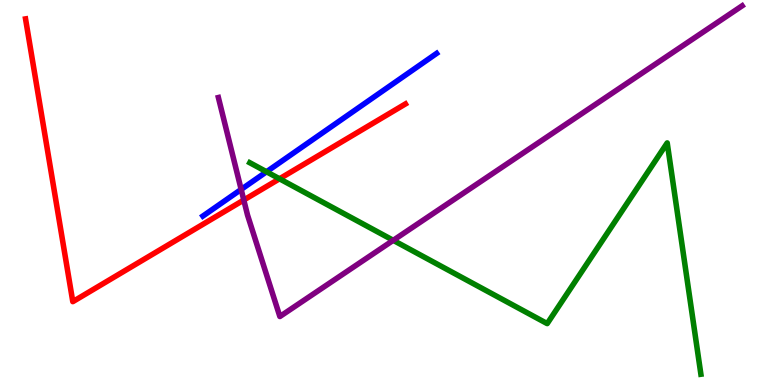[{'lines': ['blue', 'red'], 'intersections': []}, {'lines': ['green', 'red'], 'intersections': [{'x': 3.61, 'y': 5.36}]}, {'lines': ['purple', 'red'], 'intersections': [{'x': 3.15, 'y': 4.8}]}, {'lines': ['blue', 'green'], 'intersections': [{'x': 3.44, 'y': 5.54}]}, {'lines': ['blue', 'purple'], 'intersections': [{'x': 3.11, 'y': 5.08}]}, {'lines': ['green', 'purple'], 'intersections': [{'x': 5.07, 'y': 3.76}]}]